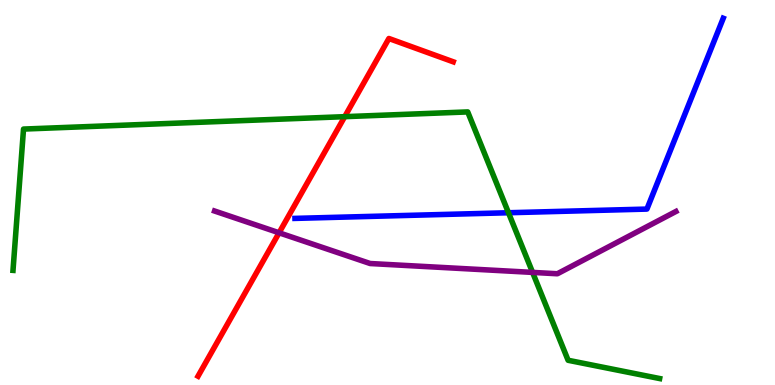[{'lines': ['blue', 'red'], 'intersections': []}, {'lines': ['green', 'red'], 'intersections': [{'x': 4.45, 'y': 6.97}]}, {'lines': ['purple', 'red'], 'intersections': [{'x': 3.6, 'y': 3.95}]}, {'lines': ['blue', 'green'], 'intersections': [{'x': 6.56, 'y': 4.47}]}, {'lines': ['blue', 'purple'], 'intersections': []}, {'lines': ['green', 'purple'], 'intersections': [{'x': 6.87, 'y': 2.92}]}]